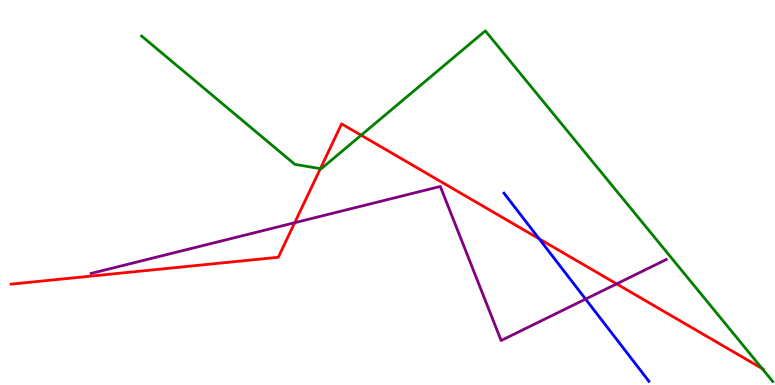[{'lines': ['blue', 'red'], 'intersections': [{'x': 6.96, 'y': 3.8}]}, {'lines': ['green', 'red'], 'intersections': [{'x': 4.13, 'y': 5.62}, {'x': 4.66, 'y': 6.49}, {'x': 9.83, 'y': 0.428}]}, {'lines': ['purple', 'red'], 'intersections': [{'x': 3.8, 'y': 4.22}, {'x': 7.96, 'y': 2.63}]}, {'lines': ['blue', 'green'], 'intersections': []}, {'lines': ['blue', 'purple'], 'intersections': [{'x': 7.56, 'y': 2.23}]}, {'lines': ['green', 'purple'], 'intersections': []}]